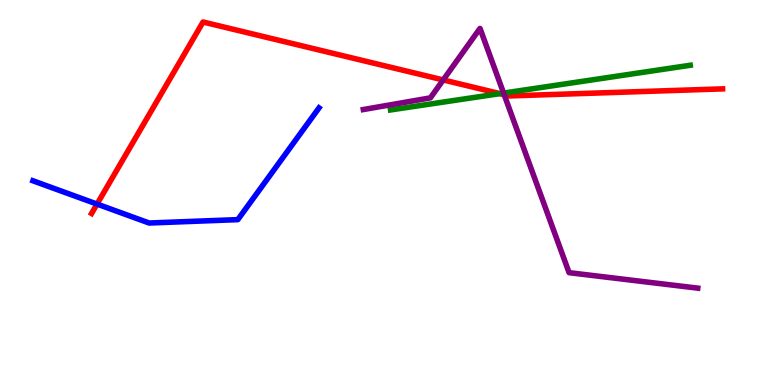[{'lines': ['blue', 'red'], 'intersections': [{'x': 1.25, 'y': 4.7}]}, {'lines': ['green', 'red'], 'intersections': [{'x': 6.45, 'y': 7.57}]}, {'lines': ['purple', 'red'], 'intersections': [{'x': 5.72, 'y': 7.92}, {'x': 6.51, 'y': 7.54}]}, {'lines': ['blue', 'green'], 'intersections': []}, {'lines': ['blue', 'purple'], 'intersections': []}, {'lines': ['green', 'purple'], 'intersections': [{'x': 6.5, 'y': 7.58}]}]